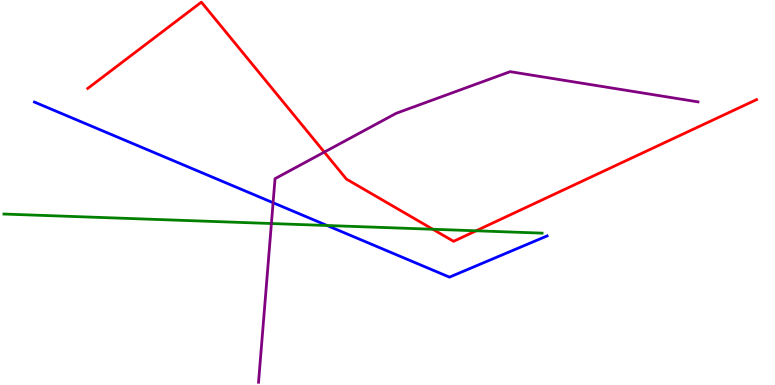[{'lines': ['blue', 'red'], 'intersections': []}, {'lines': ['green', 'red'], 'intersections': [{'x': 5.58, 'y': 4.05}, {'x': 6.14, 'y': 4.01}]}, {'lines': ['purple', 'red'], 'intersections': [{'x': 4.18, 'y': 6.05}]}, {'lines': ['blue', 'green'], 'intersections': [{'x': 4.22, 'y': 4.14}]}, {'lines': ['blue', 'purple'], 'intersections': [{'x': 3.52, 'y': 4.73}]}, {'lines': ['green', 'purple'], 'intersections': [{'x': 3.5, 'y': 4.19}]}]